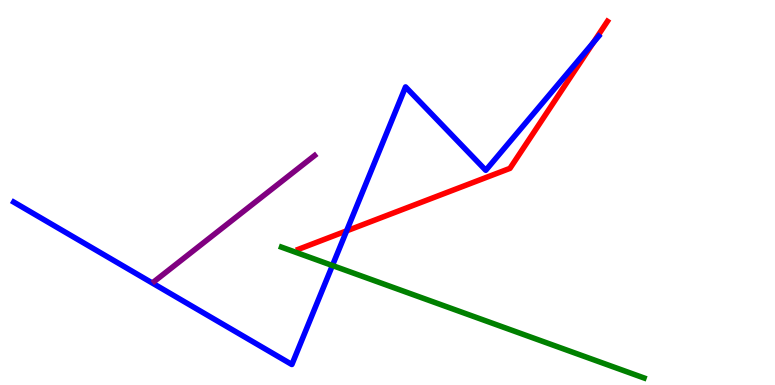[{'lines': ['blue', 'red'], 'intersections': [{'x': 4.47, 'y': 4.0}, {'x': 7.66, 'y': 8.89}]}, {'lines': ['green', 'red'], 'intersections': []}, {'lines': ['purple', 'red'], 'intersections': []}, {'lines': ['blue', 'green'], 'intersections': [{'x': 4.29, 'y': 3.1}]}, {'lines': ['blue', 'purple'], 'intersections': []}, {'lines': ['green', 'purple'], 'intersections': []}]